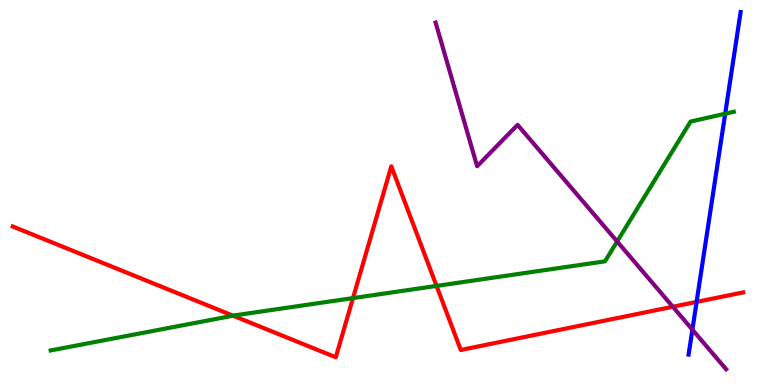[{'lines': ['blue', 'red'], 'intersections': [{'x': 8.99, 'y': 2.16}]}, {'lines': ['green', 'red'], 'intersections': [{'x': 3.01, 'y': 1.8}, {'x': 4.55, 'y': 2.26}, {'x': 5.63, 'y': 2.57}]}, {'lines': ['purple', 'red'], 'intersections': [{'x': 8.68, 'y': 2.03}]}, {'lines': ['blue', 'green'], 'intersections': [{'x': 9.36, 'y': 7.05}]}, {'lines': ['blue', 'purple'], 'intersections': [{'x': 8.93, 'y': 1.44}]}, {'lines': ['green', 'purple'], 'intersections': [{'x': 7.96, 'y': 3.73}]}]